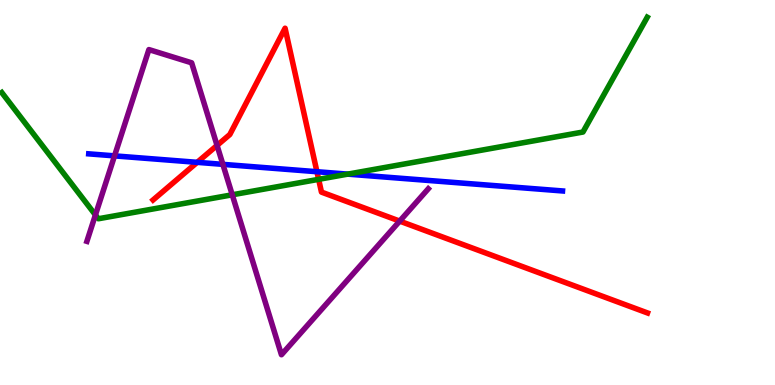[{'lines': ['blue', 'red'], 'intersections': [{'x': 2.54, 'y': 5.78}, {'x': 4.09, 'y': 5.54}]}, {'lines': ['green', 'red'], 'intersections': [{'x': 4.11, 'y': 5.34}]}, {'lines': ['purple', 'red'], 'intersections': [{'x': 2.8, 'y': 6.22}, {'x': 5.16, 'y': 4.26}]}, {'lines': ['blue', 'green'], 'intersections': [{'x': 4.49, 'y': 5.48}]}, {'lines': ['blue', 'purple'], 'intersections': [{'x': 1.48, 'y': 5.95}, {'x': 2.88, 'y': 5.73}]}, {'lines': ['green', 'purple'], 'intersections': [{'x': 1.23, 'y': 4.42}, {'x': 3.0, 'y': 4.94}]}]